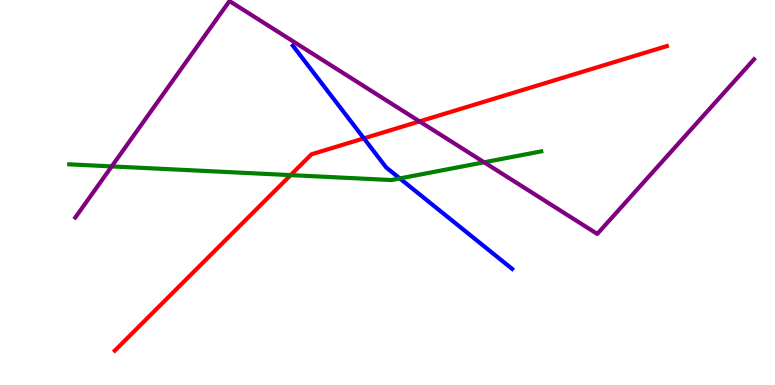[{'lines': ['blue', 'red'], 'intersections': [{'x': 4.7, 'y': 6.41}]}, {'lines': ['green', 'red'], 'intersections': [{'x': 3.75, 'y': 5.45}]}, {'lines': ['purple', 'red'], 'intersections': [{'x': 5.41, 'y': 6.85}]}, {'lines': ['blue', 'green'], 'intersections': [{'x': 5.16, 'y': 5.37}]}, {'lines': ['blue', 'purple'], 'intersections': []}, {'lines': ['green', 'purple'], 'intersections': [{'x': 1.44, 'y': 5.68}, {'x': 6.25, 'y': 5.78}]}]